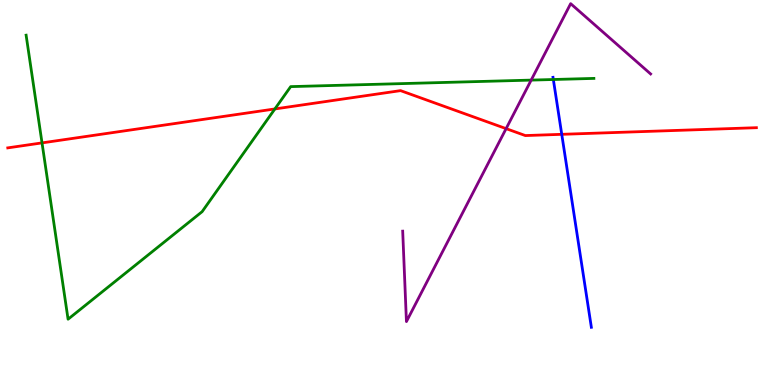[{'lines': ['blue', 'red'], 'intersections': [{'x': 7.25, 'y': 6.51}]}, {'lines': ['green', 'red'], 'intersections': [{'x': 0.542, 'y': 6.29}, {'x': 3.55, 'y': 7.17}]}, {'lines': ['purple', 'red'], 'intersections': [{'x': 6.53, 'y': 6.66}]}, {'lines': ['blue', 'green'], 'intersections': [{'x': 7.14, 'y': 7.93}]}, {'lines': ['blue', 'purple'], 'intersections': []}, {'lines': ['green', 'purple'], 'intersections': [{'x': 6.85, 'y': 7.92}]}]